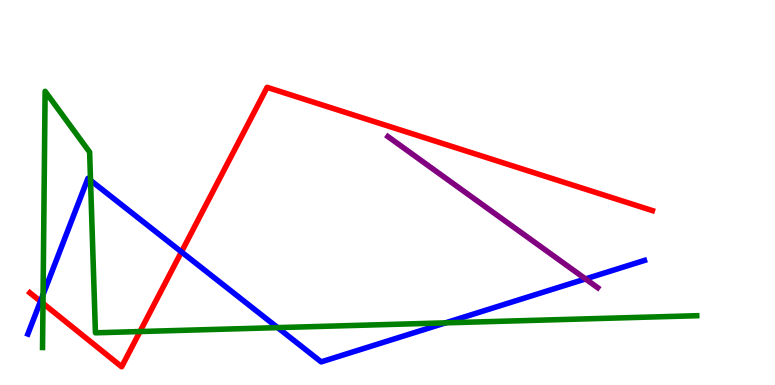[{'lines': ['blue', 'red'], 'intersections': [{'x': 0.522, 'y': 2.17}, {'x': 2.34, 'y': 3.46}]}, {'lines': ['green', 'red'], 'intersections': [{'x': 0.555, 'y': 2.12}, {'x': 1.81, 'y': 1.39}]}, {'lines': ['purple', 'red'], 'intersections': []}, {'lines': ['blue', 'green'], 'intersections': [{'x': 0.556, 'y': 2.35}, {'x': 1.17, 'y': 5.32}, {'x': 3.58, 'y': 1.49}, {'x': 5.75, 'y': 1.61}]}, {'lines': ['blue', 'purple'], 'intersections': [{'x': 7.56, 'y': 2.76}]}, {'lines': ['green', 'purple'], 'intersections': []}]